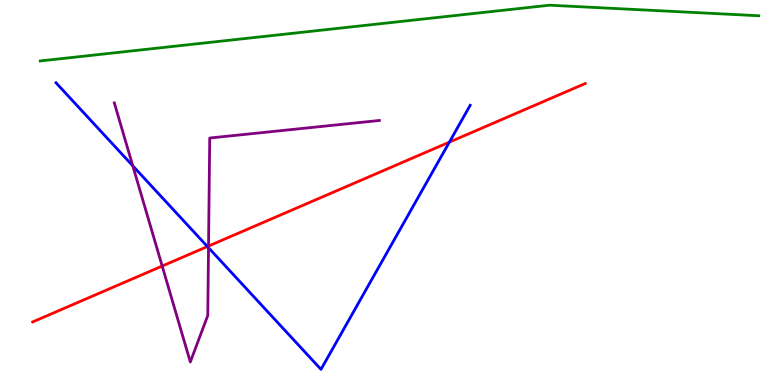[{'lines': ['blue', 'red'], 'intersections': [{'x': 2.68, 'y': 3.6}, {'x': 5.8, 'y': 6.31}]}, {'lines': ['green', 'red'], 'intersections': []}, {'lines': ['purple', 'red'], 'intersections': [{'x': 2.09, 'y': 3.09}, {'x': 2.69, 'y': 3.61}]}, {'lines': ['blue', 'green'], 'intersections': []}, {'lines': ['blue', 'purple'], 'intersections': [{'x': 1.71, 'y': 5.69}, {'x': 2.69, 'y': 3.57}]}, {'lines': ['green', 'purple'], 'intersections': []}]